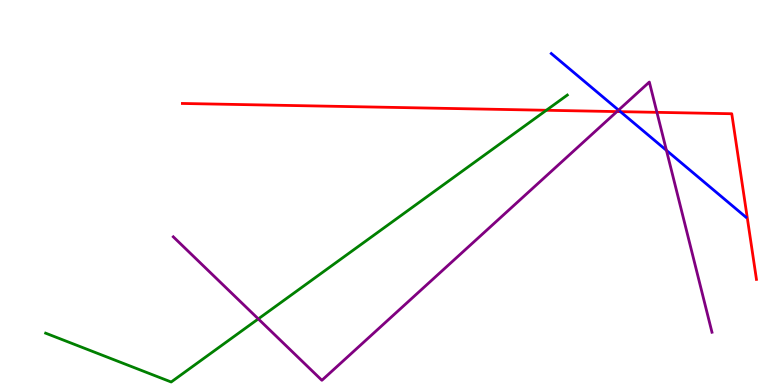[{'lines': ['blue', 'red'], 'intersections': [{'x': 8.01, 'y': 7.1}]}, {'lines': ['green', 'red'], 'intersections': [{'x': 7.05, 'y': 7.14}]}, {'lines': ['purple', 'red'], 'intersections': [{'x': 7.96, 'y': 7.1}, {'x': 8.48, 'y': 7.08}]}, {'lines': ['blue', 'green'], 'intersections': []}, {'lines': ['blue', 'purple'], 'intersections': [{'x': 7.98, 'y': 7.14}, {'x': 8.6, 'y': 6.09}]}, {'lines': ['green', 'purple'], 'intersections': [{'x': 3.33, 'y': 1.72}]}]